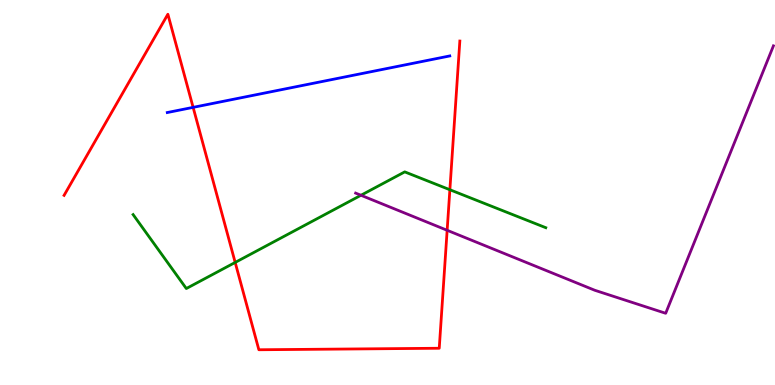[{'lines': ['blue', 'red'], 'intersections': [{'x': 2.49, 'y': 7.21}]}, {'lines': ['green', 'red'], 'intersections': [{'x': 3.03, 'y': 3.18}, {'x': 5.8, 'y': 5.07}]}, {'lines': ['purple', 'red'], 'intersections': [{'x': 5.77, 'y': 4.02}]}, {'lines': ['blue', 'green'], 'intersections': []}, {'lines': ['blue', 'purple'], 'intersections': []}, {'lines': ['green', 'purple'], 'intersections': [{'x': 4.66, 'y': 4.93}]}]